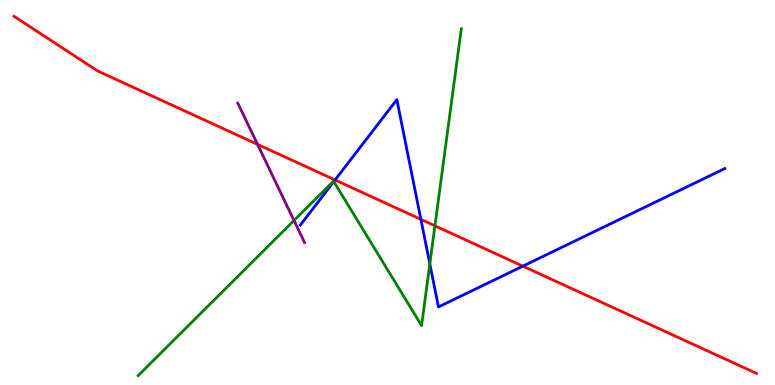[{'lines': ['blue', 'red'], 'intersections': [{'x': 4.32, 'y': 5.33}, {'x': 5.43, 'y': 4.3}, {'x': 6.75, 'y': 3.09}]}, {'lines': ['green', 'red'], 'intersections': [{'x': 5.61, 'y': 4.14}]}, {'lines': ['purple', 'red'], 'intersections': [{'x': 3.32, 'y': 6.25}]}, {'lines': ['blue', 'green'], 'intersections': [{'x': 4.31, 'y': 5.28}, {'x': 5.55, 'y': 3.15}]}, {'lines': ['blue', 'purple'], 'intersections': []}, {'lines': ['green', 'purple'], 'intersections': [{'x': 3.79, 'y': 4.27}]}]